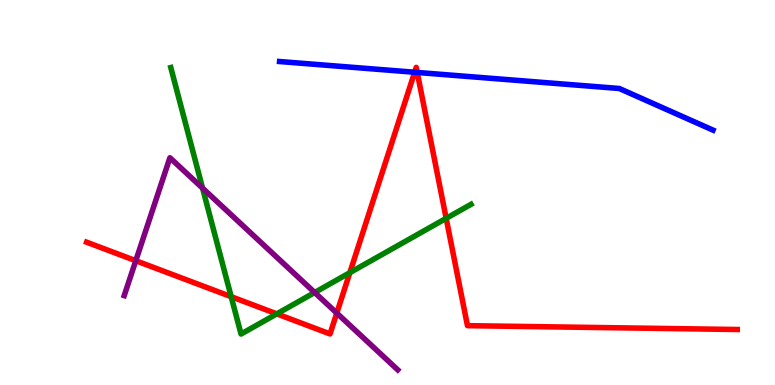[{'lines': ['blue', 'red'], 'intersections': [{'x': 5.35, 'y': 8.12}, {'x': 5.38, 'y': 8.12}]}, {'lines': ['green', 'red'], 'intersections': [{'x': 2.98, 'y': 2.29}, {'x': 3.57, 'y': 1.85}, {'x': 4.51, 'y': 2.92}, {'x': 5.76, 'y': 4.33}]}, {'lines': ['purple', 'red'], 'intersections': [{'x': 1.75, 'y': 3.23}, {'x': 4.35, 'y': 1.87}]}, {'lines': ['blue', 'green'], 'intersections': []}, {'lines': ['blue', 'purple'], 'intersections': []}, {'lines': ['green', 'purple'], 'intersections': [{'x': 2.61, 'y': 5.11}, {'x': 4.06, 'y': 2.4}]}]